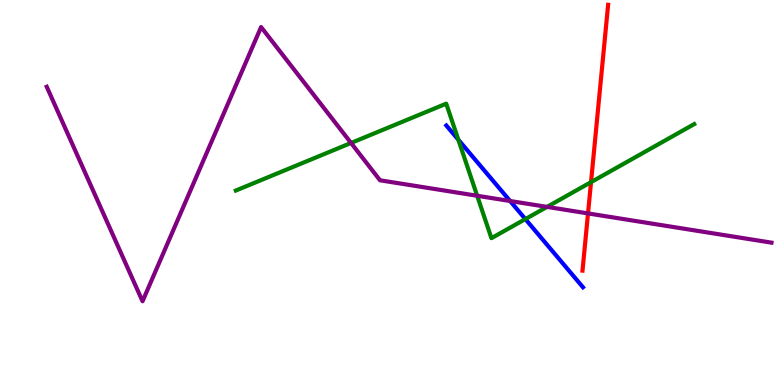[{'lines': ['blue', 'red'], 'intersections': []}, {'lines': ['green', 'red'], 'intersections': [{'x': 7.63, 'y': 5.27}]}, {'lines': ['purple', 'red'], 'intersections': [{'x': 7.59, 'y': 4.46}]}, {'lines': ['blue', 'green'], 'intersections': [{'x': 5.91, 'y': 6.37}, {'x': 6.78, 'y': 4.31}]}, {'lines': ['blue', 'purple'], 'intersections': [{'x': 6.58, 'y': 4.78}]}, {'lines': ['green', 'purple'], 'intersections': [{'x': 4.53, 'y': 6.29}, {'x': 6.16, 'y': 4.92}, {'x': 7.06, 'y': 4.63}]}]